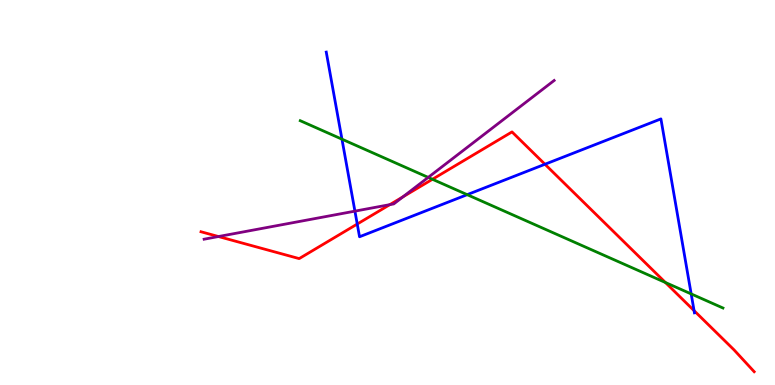[{'lines': ['blue', 'red'], 'intersections': [{'x': 4.61, 'y': 4.18}, {'x': 7.03, 'y': 5.73}, {'x': 8.96, 'y': 1.93}]}, {'lines': ['green', 'red'], 'intersections': [{'x': 5.58, 'y': 5.34}, {'x': 8.59, 'y': 2.66}]}, {'lines': ['purple', 'red'], 'intersections': [{'x': 2.82, 'y': 3.86}, {'x': 5.03, 'y': 4.68}, {'x': 5.2, 'y': 4.89}]}, {'lines': ['blue', 'green'], 'intersections': [{'x': 4.41, 'y': 6.39}, {'x': 6.03, 'y': 4.94}, {'x': 8.92, 'y': 2.37}]}, {'lines': ['blue', 'purple'], 'intersections': [{'x': 4.58, 'y': 4.52}]}, {'lines': ['green', 'purple'], 'intersections': [{'x': 5.53, 'y': 5.39}]}]